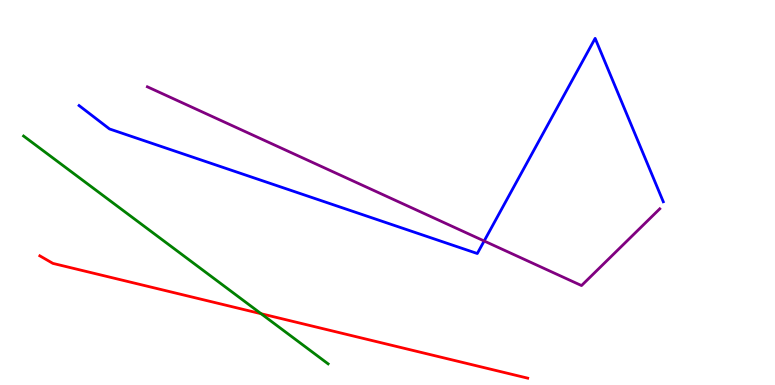[{'lines': ['blue', 'red'], 'intersections': []}, {'lines': ['green', 'red'], 'intersections': [{'x': 3.37, 'y': 1.85}]}, {'lines': ['purple', 'red'], 'intersections': []}, {'lines': ['blue', 'green'], 'intersections': []}, {'lines': ['blue', 'purple'], 'intersections': [{'x': 6.25, 'y': 3.74}]}, {'lines': ['green', 'purple'], 'intersections': []}]